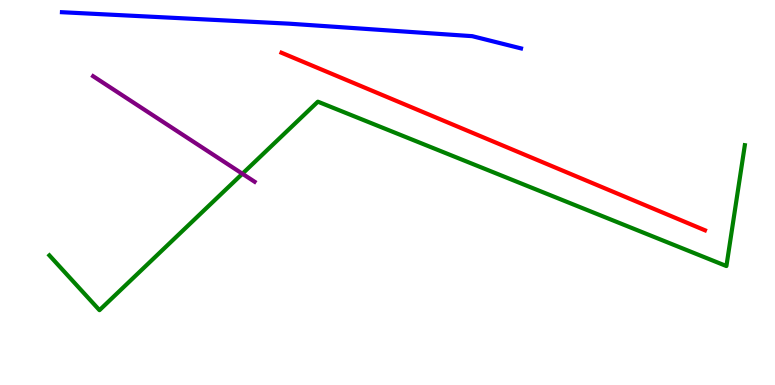[{'lines': ['blue', 'red'], 'intersections': []}, {'lines': ['green', 'red'], 'intersections': []}, {'lines': ['purple', 'red'], 'intersections': []}, {'lines': ['blue', 'green'], 'intersections': []}, {'lines': ['blue', 'purple'], 'intersections': []}, {'lines': ['green', 'purple'], 'intersections': [{'x': 3.13, 'y': 5.49}]}]